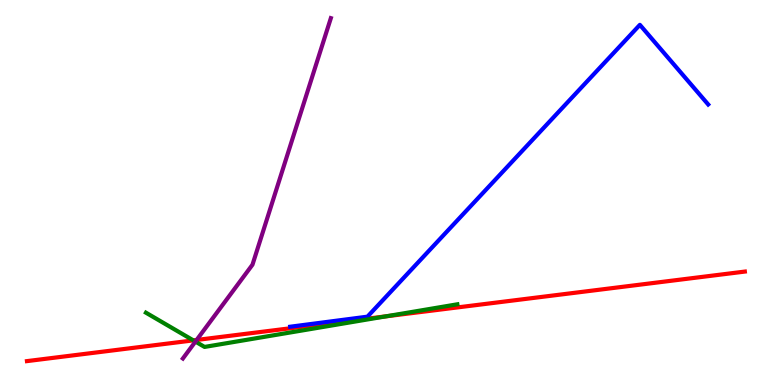[{'lines': ['blue', 'red'], 'intersections': []}, {'lines': ['green', 'red'], 'intersections': [{'x': 2.49, 'y': 1.16}, {'x': 4.98, 'y': 1.78}]}, {'lines': ['purple', 'red'], 'intersections': [{'x': 2.54, 'y': 1.17}]}, {'lines': ['blue', 'green'], 'intersections': []}, {'lines': ['blue', 'purple'], 'intersections': []}, {'lines': ['green', 'purple'], 'intersections': [{'x': 2.52, 'y': 1.13}]}]